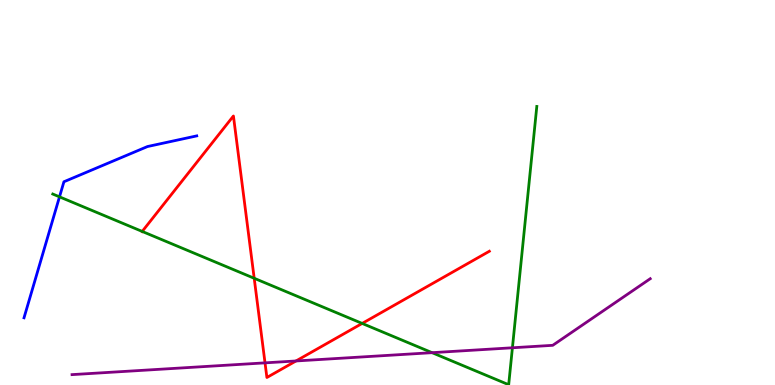[{'lines': ['blue', 'red'], 'intersections': []}, {'lines': ['green', 'red'], 'intersections': [{'x': 1.83, 'y': 3.99}, {'x': 3.28, 'y': 2.77}, {'x': 4.67, 'y': 1.6}]}, {'lines': ['purple', 'red'], 'intersections': [{'x': 3.42, 'y': 0.575}, {'x': 3.82, 'y': 0.624}]}, {'lines': ['blue', 'green'], 'intersections': [{'x': 0.768, 'y': 4.89}]}, {'lines': ['blue', 'purple'], 'intersections': []}, {'lines': ['green', 'purple'], 'intersections': [{'x': 5.58, 'y': 0.84}, {'x': 6.61, 'y': 0.967}]}]